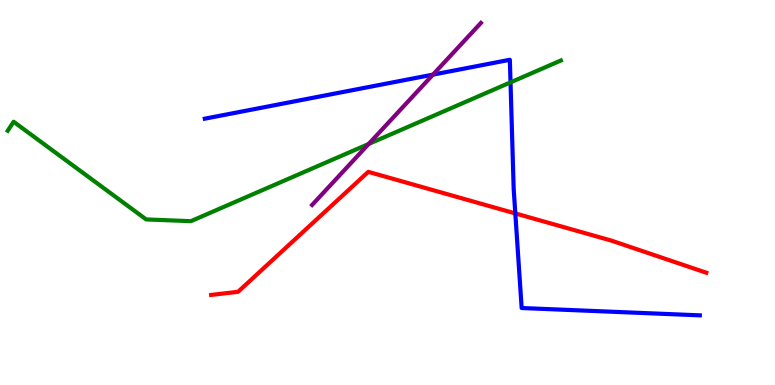[{'lines': ['blue', 'red'], 'intersections': [{'x': 6.65, 'y': 4.46}]}, {'lines': ['green', 'red'], 'intersections': []}, {'lines': ['purple', 'red'], 'intersections': []}, {'lines': ['blue', 'green'], 'intersections': [{'x': 6.59, 'y': 7.86}]}, {'lines': ['blue', 'purple'], 'intersections': [{'x': 5.59, 'y': 8.06}]}, {'lines': ['green', 'purple'], 'intersections': [{'x': 4.76, 'y': 6.26}]}]